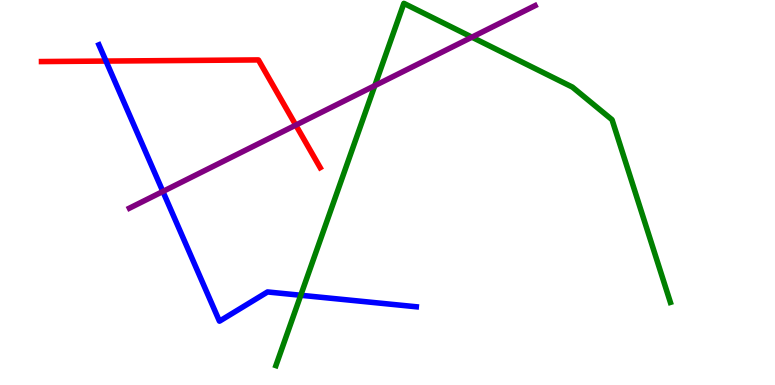[{'lines': ['blue', 'red'], 'intersections': [{'x': 1.37, 'y': 8.41}]}, {'lines': ['green', 'red'], 'intersections': []}, {'lines': ['purple', 'red'], 'intersections': [{'x': 3.82, 'y': 6.75}]}, {'lines': ['blue', 'green'], 'intersections': [{'x': 3.88, 'y': 2.33}]}, {'lines': ['blue', 'purple'], 'intersections': [{'x': 2.1, 'y': 5.03}]}, {'lines': ['green', 'purple'], 'intersections': [{'x': 4.84, 'y': 7.77}, {'x': 6.09, 'y': 9.03}]}]